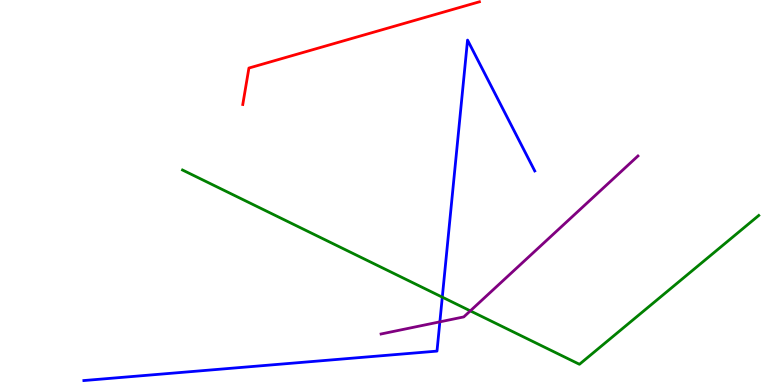[{'lines': ['blue', 'red'], 'intersections': []}, {'lines': ['green', 'red'], 'intersections': []}, {'lines': ['purple', 'red'], 'intersections': []}, {'lines': ['blue', 'green'], 'intersections': [{'x': 5.71, 'y': 2.28}]}, {'lines': ['blue', 'purple'], 'intersections': [{'x': 5.68, 'y': 1.64}]}, {'lines': ['green', 'purple'], 'intersections': [{'x': 6.07, 'y': 1.93}]}]